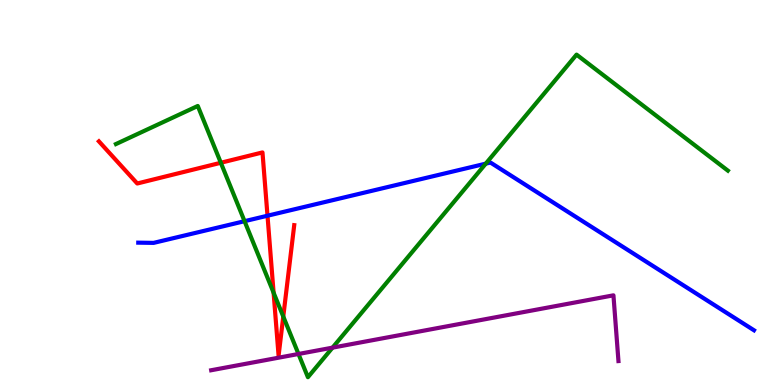[{'lines': ['blue', 'red'], 'intersections': [{'x': 3.45, 'y': 4.4}]}, {'lines': ['green', 'red'], 'intersections': [{'x': 2.85, 'y': 5.77}, {'x': 3.53, 'y': 2.4}, {'x': 3.66, 'y': 1.78}]}, {'lines': ['purple', 'red'], 'intersections': []}, {'lines': ['blue', 'green'], 'intersections': [{'x': 3.16, 'y': 4.25}, {'x': 6.27, 'y': 5.75}]}, {'lines': ['blue', 'purple'], 'intersections': []}, {'lines': ['green', 'purple'], 'intersections': [{'x': 3.85, 'y': 0.806}, {'x': 4.29, 'y': 0.97}]}]